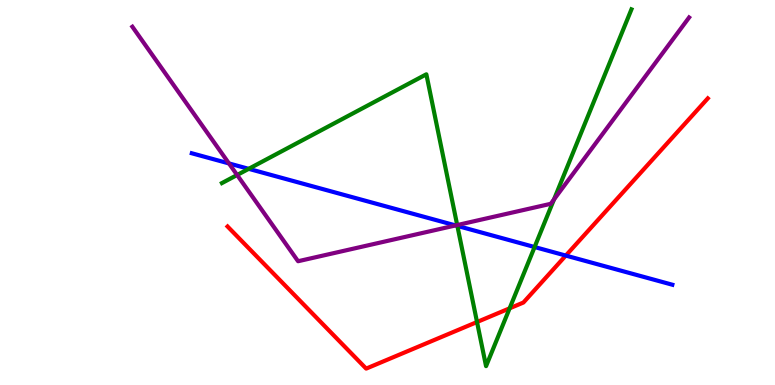[{'lines': ['blue', 'red'], 'intersections': [{'x': 7.3, 'y': 3.36}]}, {'lines': ['green', 'red'], 'intersections': [{'x': 6.16, 'y': 1.64}, {'x': 6.58, 'y': 1.99}]}, {'lines': ['purple', 'red'], 'intersections': []}, {'lines': ['blue', 'green'], 'intersections': [{'x': 3.21, 'y': 5.61}, {'x': 5.9, 'y': 4.13}, {'x': 6.9, 'y': 3.58}]}, {'lines': ['blue', 'purple'], 'intersections': [{'x': 2.95, 'y': 5.75}, {'x': 5.88, 'y': 4.14}]}, {'lines': ['green', 'purple'], 'intersections': [{'x': 3.06, 'y': 5.45}, {'x': 5.9, 'y': 4.15}, {'x': 7.15, 'y': 4.82}]}]